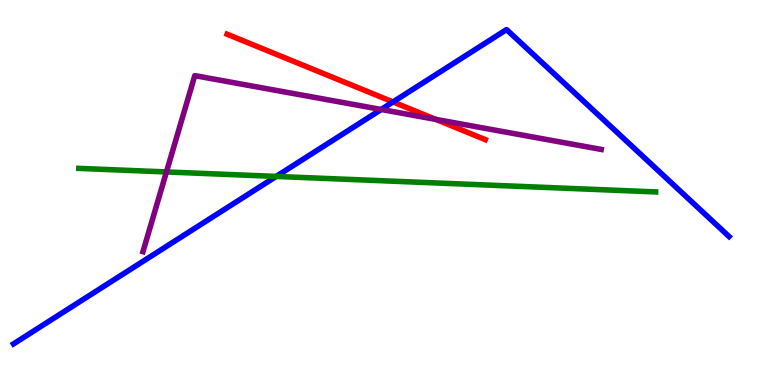[{'lines': ['blue', 'red'], 'intersections': [{'x': 5.07, 'y': 7.35}]}, {'lines': ['green', 'red'], 'intersections': []}, {'lines': ['purple', 'red'], 'intersections': [{'x': 5.62, 'y': 6.9}]}, {'lines': ['blue', 'green'], 'intersections': [{'x': 3.56, 'y': 5.42}]}, {'lines': ['blue', 'purple'], 'intersections': [{'x': 4.92, 'y': 7.16}]}, {'lines': ['green', 'purple'], 'intersections': [{'x': 2.15, 'y': 5.53}]}]